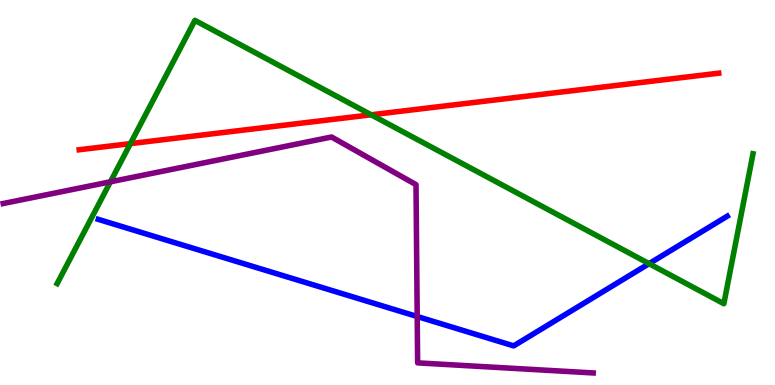[{'lines': ['blue', 'red'], 'intersections': []}, {'lines': ['green', 'red'], 'intersections': [{'x': 1.68, 'y': 6.27}, {'x': 4.79, 'y': 7.02}]}, {'lines': ['purple', 'red'], 'intersections': []}, {'lines': ['blue', 'green'], 'intersections': [{'x': 8.38, 'y': 3.15}]}, {'lines': ['blue', 'purple'], 'intersections': [{'x': 5.38, 'y': 1.78}]}, {'lines': ['green', 'purple'], 'intersections': [{'x': 1.42, 'y': 5.28}]}]